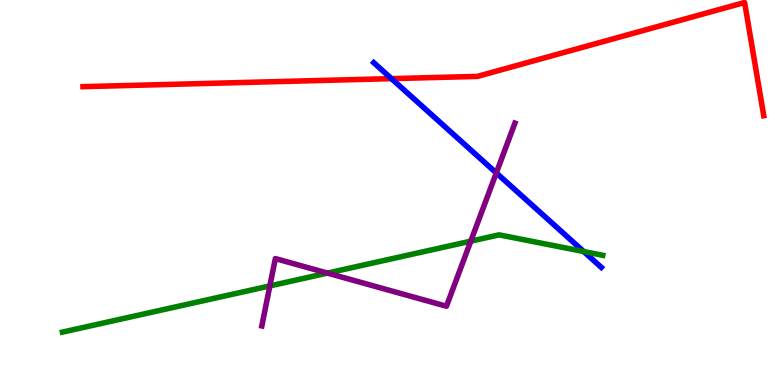[{'lines': ['blue', 'red'], 'intersections': [{'x': 5.05, 'y': 7.96}]}, {'lines': ['green', 'red'], 'intersections': []}, {'lines': ['purple', 'red'], 'intersections': []}, {'lines': ['blue', 'green'], 'intersections': [{'x': 7.53, 'y': 3.47}]}, {'lines': ['blue', 'purple'], 'intersections': [{'x': 6.4, 'y': 5.51}]}, {'lines': ['green', 'purple'], 'intersections': [{'x': 3.48, 'y': 2.57}, {'x': 4.23, 'y': 2.91}, {'x': 6.07, 'y': 3.74}]}]